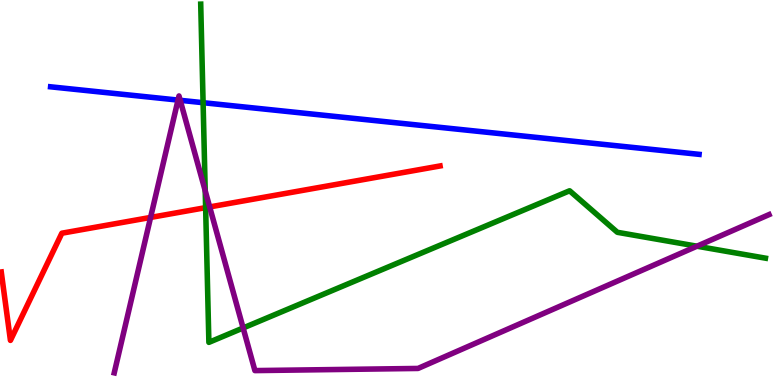[{'lines': ['blue', 'red'], 'intersections': []}, {'lines': ['green', 'red'], 'intersections': [{'x': 2.65, 'y': 4.61}]}, {'lines': ['purple', 'red'], 'intersections': [{'x': 1.94, 'y': 4.35}, {'x': 2.71, 'y': 4.63}]}, {'lines': ['blue', 'green'], 'intersections': [{'x': 2.62, 'y': 7.33}]}, {'lines': ['blue', 'purple'], 'intersections': [{'x': 2.3, 'y': 7.4}, {'x': 2.33, 'y': 7.39}]}, {'lines': ['green', 'purple'], 'intersections': [{'x': 2.65, 'y': 5.04}, {'x': 3.14, 'y': 1.48}, {'x': 8.99, 'y': 3.61}]}]